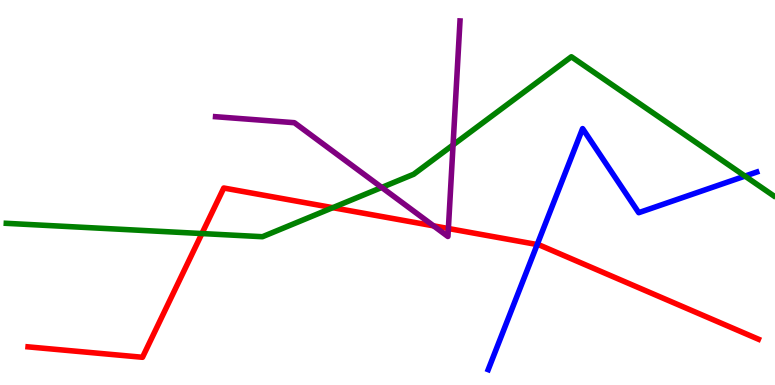[{'lines': ['blue', 'red'], 'intersections': [{'x': 6.93, 'y': 3.65}]}, {'lines': ['green', 'red'], 'intersections': [{'x': 2.61, 'y': 3.93}, {'x': 4.29, 'y': 4.61}]}, {'lines': ['purple', 'red'], 'intersections': [{'x': 5.59, 'y': 4.13}, {'x': 5.79, 'y': 4.06}]}, {'lines': ['blue', 'green'], 'intersections': [{'x': 9.61, 'y': 5.43}]}, {'lines': ['blue', 'purple'], 'intersections': []}, {'lines': ['green', 'purple'], 'intersections': [{'x': 4.93, 'y': 5.13}, {'x': 5.85, 'y': 6.24}]}]